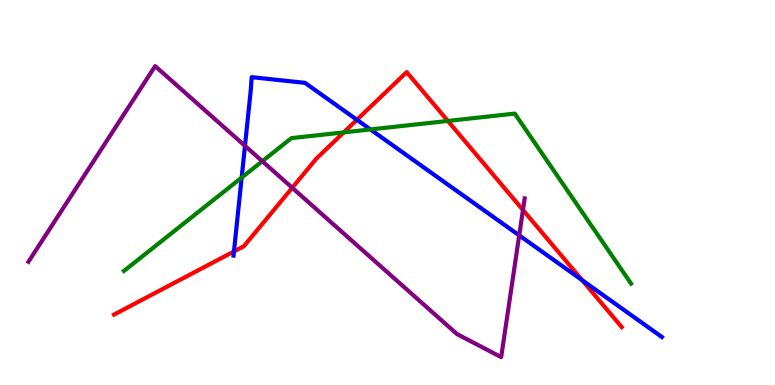[{'lines': ['blue', 'red'], 'intersections': [{'x': 3.02, 'y': 3.47}, {'x': 4.61, 'y': 6.89}, {'x': 7.51, 'y': 2.72}]}, {'lines': ['green', 'red'], 'intersections': [{'x': 4.44, 'y': 6.56}, {'x': 5.78, 'y': 6.86}]}, {'lines': ['purple', 'red'], 'intersections': [{'x': 3.77, 'y': 5.12}, {'x': 6.75, 'y': 4.55}]}, {'lines': ['blue', 'green'], 'intersections': [{'x': 3.12, 'y': 5.39}, {'x': 4.78, 'y': 6.64}]}, {'lines': ['blue', 'purple'], 'intersections': [{'x': 3.16, 'y': 6.21}, {'x': 6.7, 'y': 3.89}]}, {'lines': ['green', 'purple'], 'intersections': [{'x': 3.38, 'y': 5.81}]}]